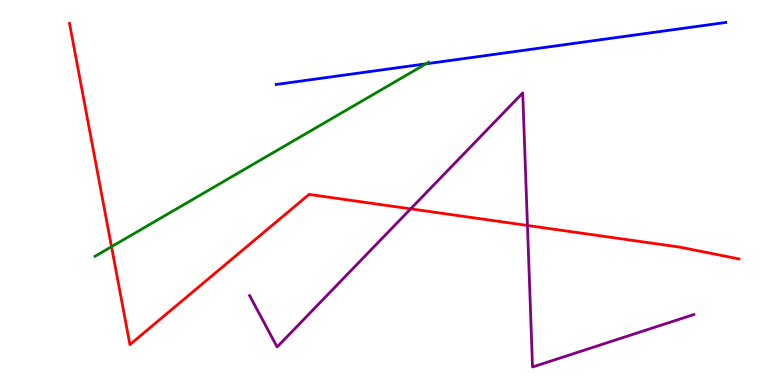[{'lines': ['blue', 'red'], 'intersections': []}, {'lines': ['green', 'red'], 'intersections': [{'x': 1.44, 'y': 3.59}]}, {'lines': ['purple', 'red'], 'intersections': [{'x': 5.3, 'y': 4.58}, {'x': 6.81, 'y': 4.14}]}, {'lines': ['blue', 'green'], 'intersections': [{'x': 5.5, 'y': 8.34}]}, {'lines': ['blue', 'purple'], 'intersections': []}, {'lines': ['green', 'purple'], 'intersections': []}]